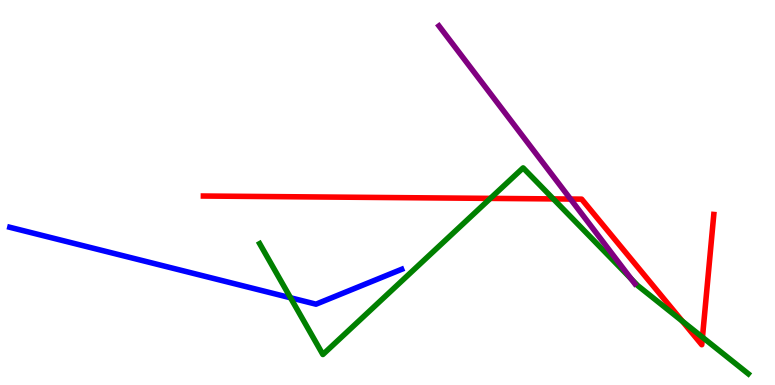[{'lines': ['blue', 'red'], 'intersections': []}, {'lines': ['green', 'red'], 'intersections': [{'x': 6.33, 'y': 4.85}, {'x': 7.14, 'y': 4.83}, {'x': 8.8, 'y': 1.66}, {'x': 9.06, 'y': 1.24}]}, {'lines': ['purple', 'red'], 'intersections': [{'x': 7.36, 'y': 4.83}]}, {'lines': ['blue', 'green'], 'intersections': [{'x': 3.75, 'y': 2.27}]}, {'lines': ['blue', 'purple'], 'intersections': []}, {'lines': ['green', 'purple'], 'intersections': [{'x': 8.14, 'y': 2.76}]}]